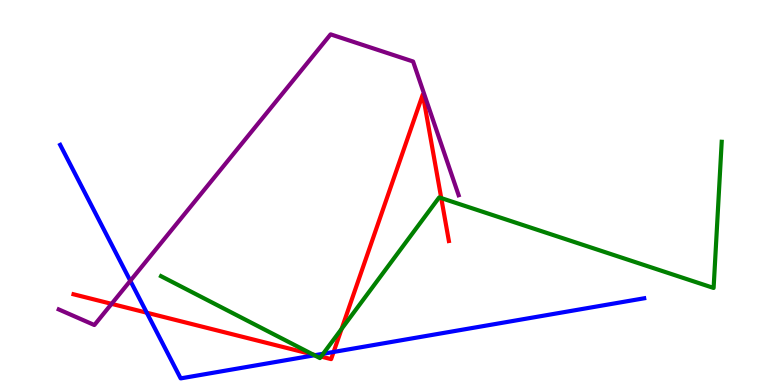[{'lines': ['blue', 'red'], 'intersections': [{'x': 1.89, 'y': 1.88}, {'x': 4.07, 'y': 0.776}, {'x': 4.3, 'y': 0.858}]}, {'lines': ['green', 'red'], 'intersections': [{'x': 4.04, 'y': 0.79}, {'x': 4.14, 'y': 0.738}, {'x': 4.41, 'y': 1.46}, {'x': 5.69, 'y': 4.85}]}, {'lines': ['purple', 'red'], 'intersections': [{'x': 1.44, 'y': 2.11}]}, {'lines': ['blue', 'green'], 'intersections': [{'x': 4.06, 'y': 0.772}, {'x': 4.17, 'y': 0.811}]}, {'lines': ['blue', 'purple'], 'intersections': [{'x': 1.68, 'y': 2.71}]}, {'lines': ['green', 'purple'], 'intersections': []}]